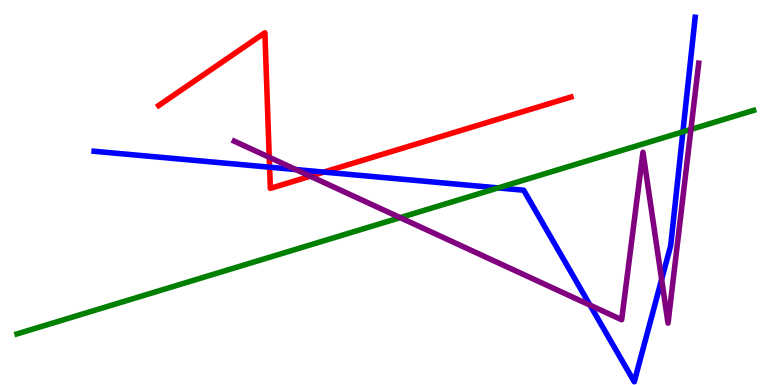[{'lines': ['blue', 'red'], 'intersections': [{'x': 3.48, 'y': 5.66}, {'x': 4.18, 'y': 5.53}]}, {'lines': ['green', 'red'], 'intersections': []}, {'lines': ['purple', 'red'], 'intersections': [{'x': 3.47, 'y': 5.91}, {'x': 4.0, 'y': 5.42}]}, {'lines': ['blue', 'green'], 'intersections': [{'x': 6.43, 'y': 5.12}, {'x': 8.81, 'y': 6.58}]}, {'lines': ['blue', 'purple'], 'intersections': [{'x': 3.82, 'y': 5.6}, {'x': 7.61, 'y': 2.07}, {'x': 8.54, 'y': 2.74}]}, {'lines': ['green', 'purple'], 'intersections': [{'x': 5.16, 'y': 4.35}, {'x': 8.92, 'y': 6.64}]}]